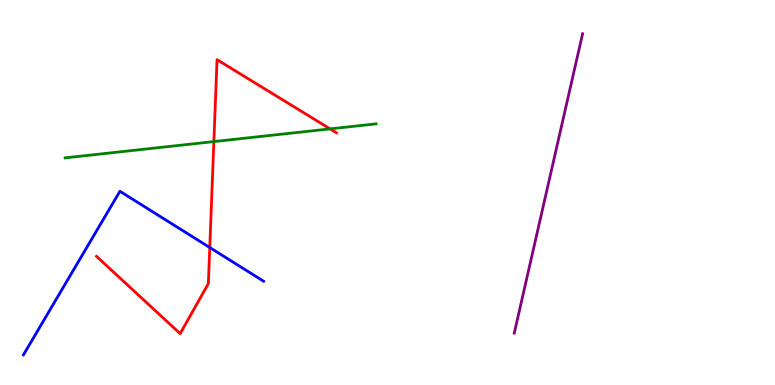[{'lines': ['blue', 'red'], 'intersections': [{'x': 2.71, 'y': 3.57}]}, {'lines': ['green', 'red'], 'intersections': [{'x': 2.76, 'y': 6.32}, {'x': 4.26, 'y': 6.65}]}, {'lines': ['purple', 'red'], 'intersections': []}, {'lines': ['blue', 'green'], 'intersections': []}, {'lines': ['blue', 'purple'], 'intersections': []}, {'lines': ['green', 'purple'], 'intersections': []}]